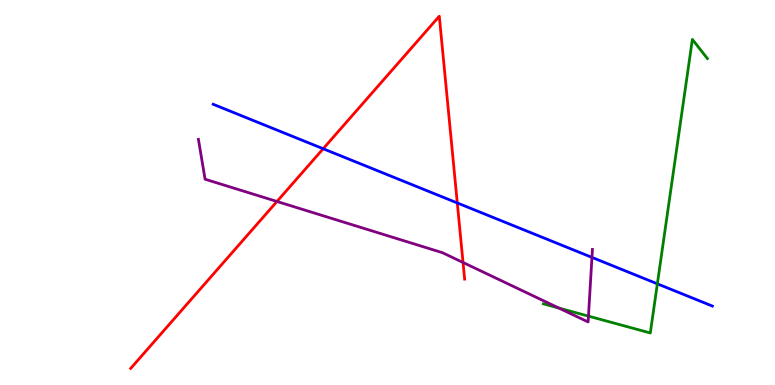[{'lines': ['blue', 'red'], 'intersections': [{'x': 4.17, 'y': 6.14}, {'x': 5.9, 'y': 4.73}]}, {'lines': ['green', 'red'], 'intersections': []}, {'lines': ['purple', 'red'], 'intersections': [{'x': 3.57, 'y': 4.77}, {'x': 5.97, 'y': 3.18}]}, {'lines': ['blue', 'green'], 'intersections': [{'x': 8.48, 'y': 2.63}]}, {'lines': ['blue', 'purple'], 'intersections': [{'x': 7.64, 'y': 3.31}]}, {'lines': ['green', 'purple'], 'intersections': [{'x': 7.21, 'y': 2.0}, {'x': 7.59, 'y': 1.79}]}]